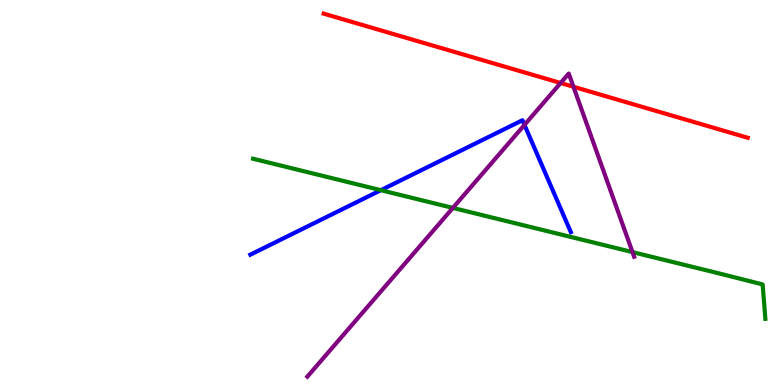[{'lines': ['blue', 'red'], 'intersections': []}, {'lines': ['green', 'red'], 'intersections': []}, {'lines': ['purple', 'red'], 'intersections': [{'x': 7.23, 'y': 7.84}, {'x': 7.4, 'y': 7.75}]}, {'lines': ['blue', 'green'], 'intersections': [{'x': 4.91, 'y': 5.06}]}, {'lines': ['blue', 'purple'], 'intersections': [{'x': 6.77, 'y': 6.76}]}, {'lines': ['green', 'purple'], 'intersections': [{'x': 5.84, 'y': 4.6}, {'x': 8.16, 'y': 3.45}]}]